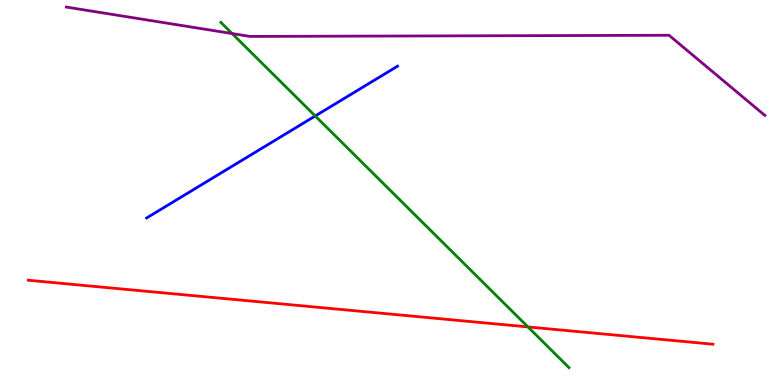[{'lines': ['blue', 'red'], 'intersections': []}, {'lines': ['green', 'red'], 'intersections': [{'x': 6.81, 'y': 1.51}]}, {'lines': ['purple', 'red'], 'intersections': []}, {'lines': ['blue', 'green'], 'intersections': [{'x': 4.07, 'y': 6.99}]}, {'lines': ['blue', 'purple'], 'intersections': []}, {'lines': ['green', 'purple'], 'intersections': [{'x': 3.0, 'y': 9.13}]}]